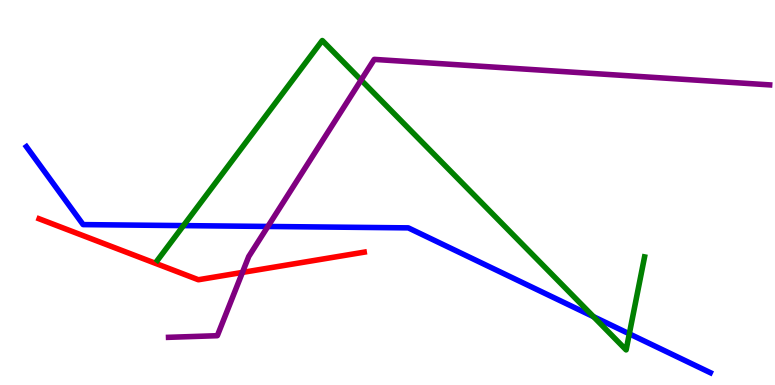[{'lines': ['blue', 'red'], 'intersections': []}, {'lines': ['green', 'red'], 'intersections': []}, {'lines': ['purple', 'red'], 'intersections': [{'x': 3.13, 'y': 2.92}]}, {'lines': ['blue', 'green'], 'intersections': [{'x': 2.37, 'y': 4.14}, {'x': 7.66, 'y': 1.78}, {'x': 8.12, 'y': 1.33}]}, {'lines': ['blue', 'purple'], 'intersections': [{'x': 3.46, 'y': 4.12}]}, {'lines': ['green', 'purple'], 'intersections': [{'x': 4.66, 'y': 7.92}]}]